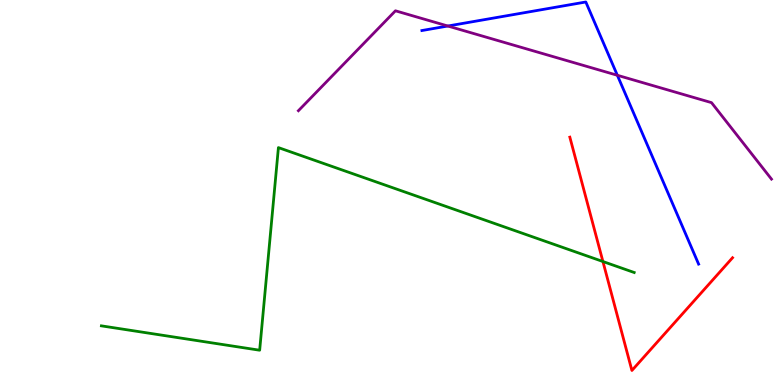[{'lines': ['blue', 'red'], 'intersections': []}, {'lines': ['green', 'red'], 'intersections': [{'x': 7.78, 'y': 3.21}]}, {'lines': ['purple', 'red'], 'intersections': []}, {'lines': ['blue', 'green'], 'intersections': []}, {'lines': ['blue', 'purple'], 'intersections': [{'x': 5.78, 'y': 9.32}, {'x': 7.97, 'y': 8.04}]}, {'lines': ['green', 'purple'], 'intersections': []}]